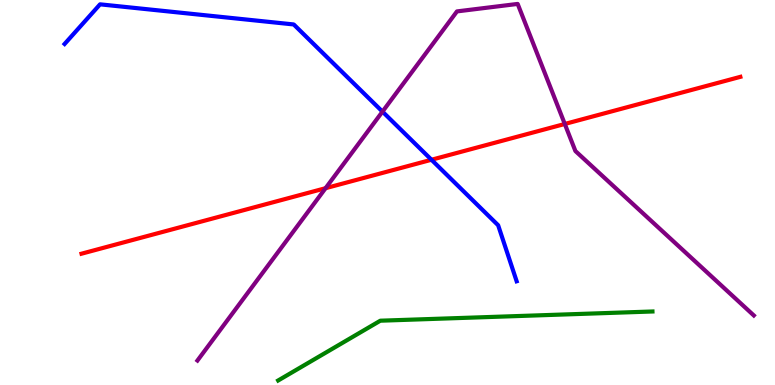[{'lines': ['blue', 'red'], 'intersections': [{'x': 5.57, 'y': 5.85}]}, {'lines': ['green', 'red'], 'intersections': []}, {'lines': ['purple', 'red'], 'intersections': [{'x': 4.2, 'y': 5.11}, {'x': 7.29, 'y': 6.78}]}, {'lines': ['blue', 'green'], 'intersections': []}, {'lines': ['blue', 'purple'], 'intersections': [{'x': 4.94, 'y': 7.1}]}, {'lines': ['green', 'purple'], 'intersections': []}]